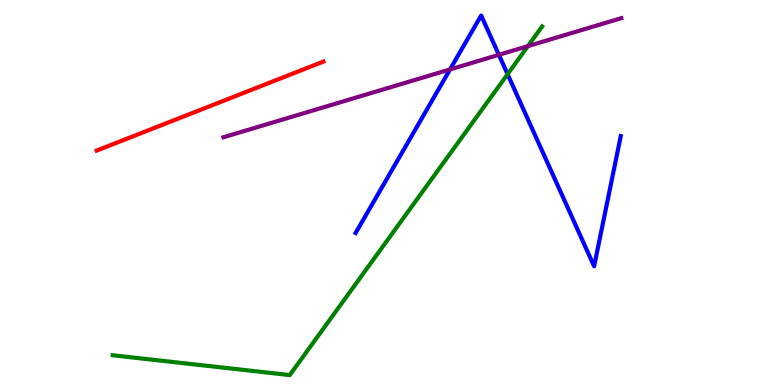[{'lines': ['blue', 'red'], 'intersections': []}, {'lines': ['green', 'red'], 'intersections': []}, {'lines': ['purple', 'red'], 'intersections': []}, {'lines': ['blue', 'green'], 'intersections': [{'x': 6.55, 'y': 8.07}]}, {'lines': ['blue', 'purple'], 'intersections': [{'x': 5.81, 'y': 8.2}, {'x': 6.44, 'y': 8.58}]}, {'lines': ['green', 'purple'], 'intersections': [{'x': 6.81, 'y': 8.8}]}]